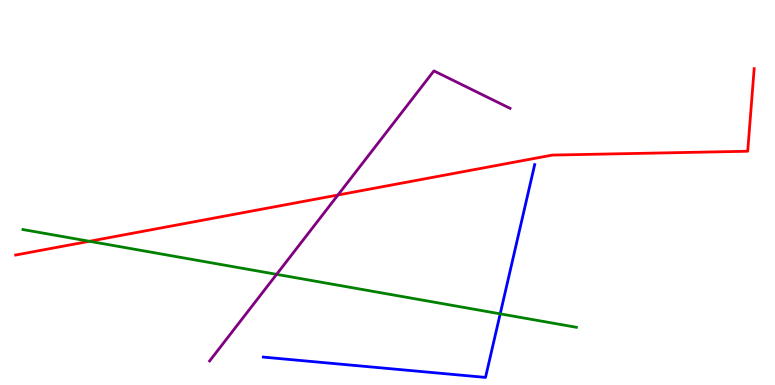[{'lines': ['blue', 'red'], 'intersections': []}, {'lines': ['green', 'red'], 'intersections': [{'x': 1.15, 'y': 3.73}]}, {'lines': ['purple', 'red'], 'intersections': [{'x': 4.36, 'y': 4.93}]}, {'lines': ['blue', 'green'], 'intersections': [{'x': 6.45, 'y': 1.85}]}, {'lines': ['blue', 'purple'], 'intersections': []}, {'lines': ['green', 'purple'], 'intersections': [{'x': 3.57, 'y': 2.87}]}]